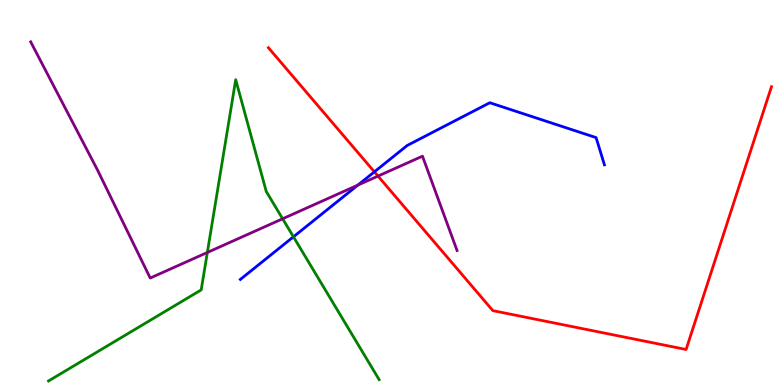[{'lines': ['blue', 'red'], 'intersections': [{'x': 4.83, 'y': 5.54}]}, {'lines': ['green', 'red'], 'intersections': []}, {'lines': ['purple', 'red'], 'intersections': [{'x': 4.88, 'y': 5.43}]}, {'lines': ['blue', 'green'], 'intersections': [{'x': 3.79, 'y': 3.85}]}, {'lines': ['blue', 'purple'], 'intersections': [{'x': 4.62, 'y': 5.19}]}, {'lines': ['green', 'purple'], 'intersections': [{'x': 2.68, 'y': 3.44}, {'x': 3.65, 'y': 4.32}]}]